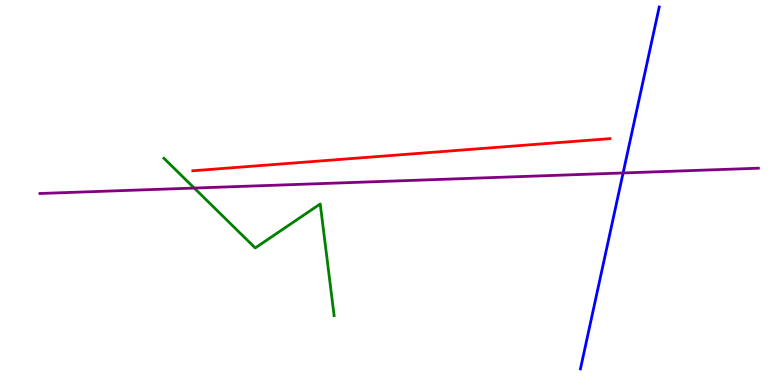[{'lines': ['blue', 'red'], 'intersections': []}, {'lines': ['green', 'red'], 'intersections': []}, {'lines': ['purple', 'red'], 'intersections': []}, {'lines': ['blue', 'green'], 'intersections': []}, {'lines': ['blue', 'purple'], 'intersections': [{'x': 8.04, 'y': 5.51}]}, {'lines': ['green', 'purple'], 'intersections': [{'x': 2.51, 'y': 5.12}]}]